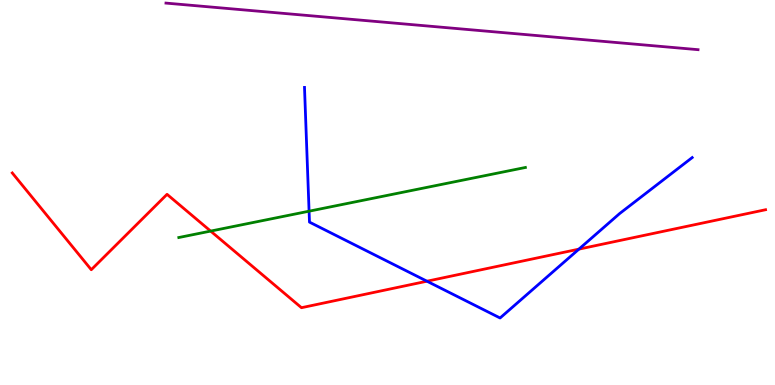[{'lines': ['blue', 'red'], 'intersections': [{'x': 5.51, 'y': 2.7}, {'x': 7.47, 'y': 3.53}]}, {'lines': ['green', 'red'], 'intersections': [{'x': 2.72, 'y': 4.0}]}, {'lines': ['purple', 'red'], 'intersections': []}, {'lines': ['blue', 'green'], 'intersections': [{'x': 3.99, 'y': 4.51}]}, {'lines': ['blue', 'purple'], 'intersections': []}, {'lines': ['green', 'purple'], 'intersections': []}]